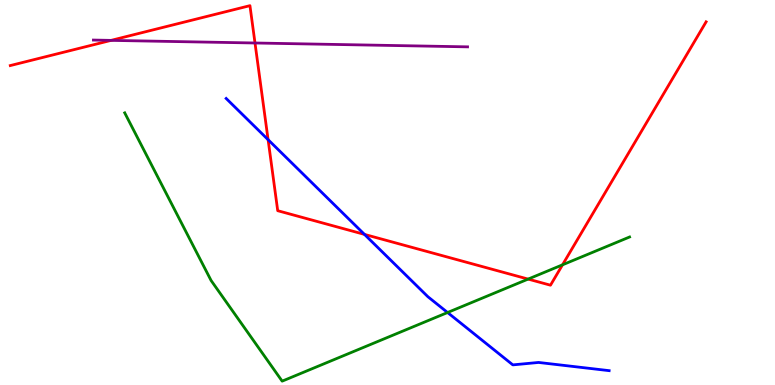[{'lines': ['blue', 'red'], 'intersections': [{'x': 3.46, 'y': 6.37}, {'x': 4.7, 'y': 3.91}]}, {'lines': ['green', 'red'], 'intersections': [{'x': 6.81, 'y': 2.75}, {'x': 7.26, 'y': 3.12}]}, {'lines': ['purple', 'red'], 'intersections': [{'x': 1.43, 'y': 8.95}, {'x': 3.29, 'y': 8.88}]}, {'lines': ['blue', 'green'], 'intersections': [{'x': 5.78, 'y': 1.88}]}, {'lines': ['blue', 'purple'], 'intersections': []}, {'lines': ['green', 'purple'], 'intersections': []}]